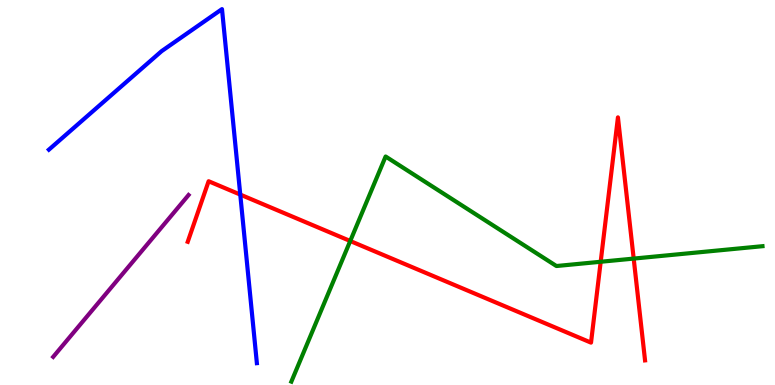[{'lines': ['blue', 'red'], 'intersections': [{'x': 3.1, 'y': 4.95}]}, {'lines': ['green', 'red'], 'intersections': [{'x': 4.52, 'y': 3.74}, {'x': 7.75, 'y': 3.2}, {'x': 8.18, 'y': 3.28}]}, {'lines': ['purple', 'red'], 'intersections': []}, {'lines': ['blue', 'green'], 'intersections': []}, {'lines': ['blue', 'purple'], 'intersections': []}, {'lines': ['green', 'purple'], 'intersections': []}]